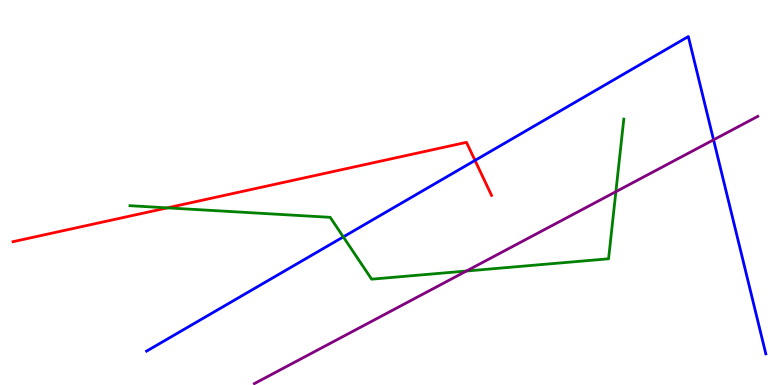[{'lines': ['blue', 'red'], 'intersections': [{'x': 6.13, 'y': 5.83}]}, {'lines': ['green', 'red'], 'intersections': [{'x': 2.16, 'y': 4.6}]}, {'lines': ['purple', 'red'], 'intersections': []}, {'lines': ['blue', 'green'], 'intersections': [{'x': 4.43, 'y': 3.85}]}, {'lines': ['blue', 'purple'], 'intersections': [{'x': 9.21, 'y': 6.37}]}, {'lines': ['green', 'purple'], 'intersections': [{'x': 6.02, 'y': 2.96}, {'x': 7.95, 'y': 5.02}]}]